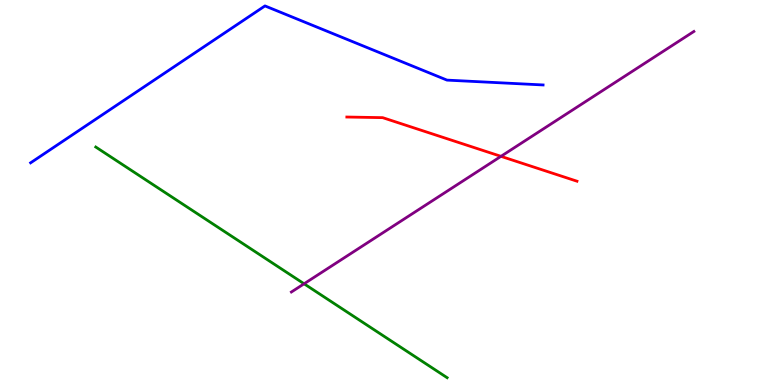[{'lines': ['blue', 'red'], 'intersections': []}, {'lines': ['green', 'red'], 'intersections': []}, {'lines': ['purple', 'red'], 'intersections': [{'x': 6.46, 'y': 5.94}]}, {'lines': ['blue', 'green'], 'intersections': []}, {'lines': ['blue', 'purple'], 'intersections': []}, {'lines': ['green', 'purple'], 'intersections': [{'x': 3.92, 'y': 2.63}]}]